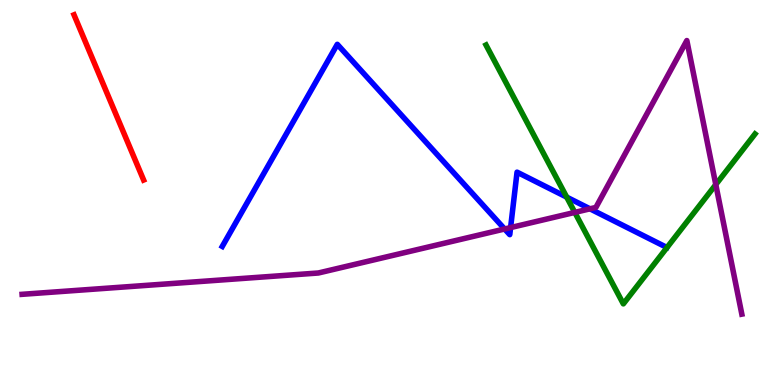[{'lines': ['blue', 'red'], 'intersections': []}, {'lines': ['green', 'red'], 'intersections': []}, {'lines': ['purple', 'red'], 'intersections': []}, {'lines': ['blue', 'green'], 'intersections': [{'x': 7.31, 'y': 4.88}]}, {'lines': ['blue', 'purple'], 'intersections': [{'x': 6.51, 'y': 4.05}, {'x': 6.59, 'y': 4.09}, {'x': 7.61, 'y': 4.58}]}, {'lines': ['green', 'purple'], 'intersections': [{'x': 7.42, 'y': 4.48}, {'x': 9.24, 'y': 5.21}]}]